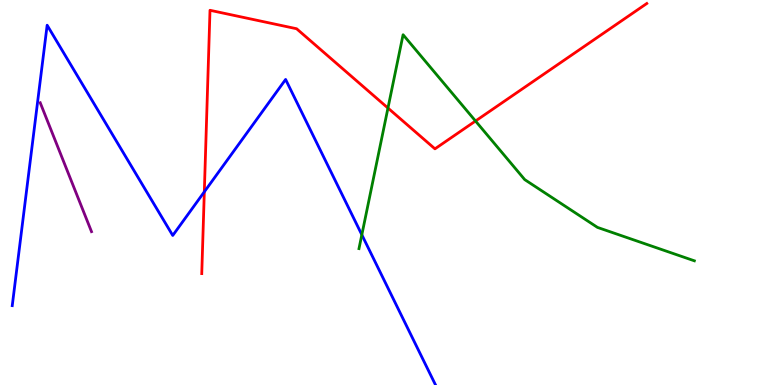[{'lines': ['blue', 'red'], 'intersections': [{'x': 2.64, 'y': 5.02}]}, {'lines': ['green', 'red'], 'intersections': [{'x': 5.01, 'y': 7.19}, {'x': 6.14, 'y': 6.86}]}, {'lines': ['purple', 'red'], 'intersections': []}, {'lines': ['blue', 'green'], 'intersections': [{'x': 4.67, 'y': 3.9}]}, {'lines': ['blue', 'purple'], 'intersections': []}, {'lines': ['green', 'purple'], 'intersections': []}]